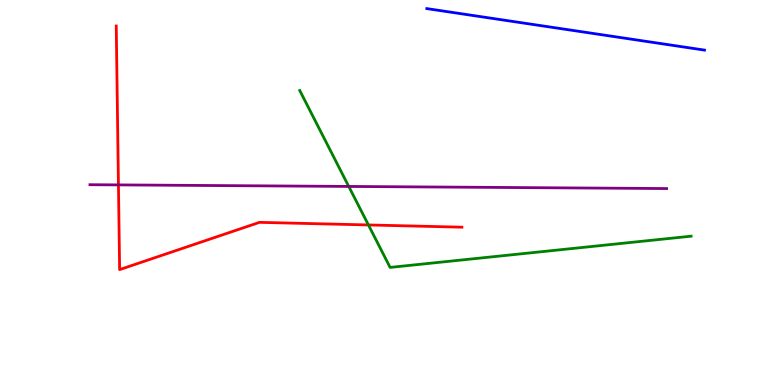[{'lines': ['blue', 'red'], 'intersections': []}, {'lines': ['green', 'red'], 'intersections': [{'x': 4.75, 'y': 4.16}]}, {'lines': ['purple', 'red'], 'intersections': [{'x': 1.53, 'y': 5.2}]}, {'lines': ['blue', 'green'], 'intersections': []}, {'lines': ['blue', 'purple'], 'intersections': []}, {'lines': ['green', 'purple'], 'intersections': [{'x': 4.5, 'y': 5.16}]}]